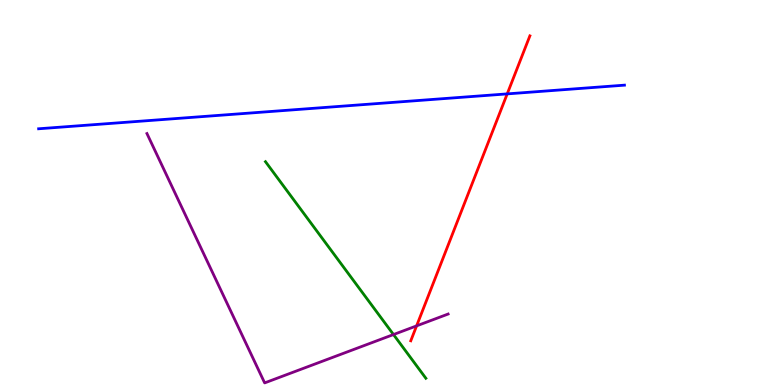[{'lines': ['blue', 'red'], 'intersections': [{'x': 6.54, 'y': 7.56}]}, {'lines': ['green', 'red'], 'intersections': []}, {'lines': ['purple', 'red'], 'intersections': [{'x': 5.38, 'y': 1.54}]}, {'lines': ['blue', 'green'], 'intersections': []}, {'lines': ['blue', 'purple'], 'intersections': []}, {'lines': ['green', 'purple'], 'intersections': [{'x': 5.08, 'y': 1.31}]}]